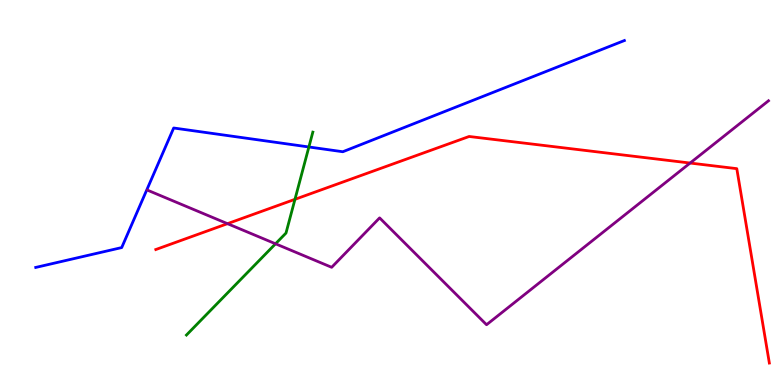[{'lines': ['blue', 'red'], 'intersections': []}, {'lines': ['green', 'red'], 'intersections': [{'x': 3.81, 'y': 4.82}]}, {'lines': ['purple', 'red'], 'intersections': [{'x': 2.94, 'y': 4.19}, {'x': 8.9, 'y': 5.77}]}, {'lines': ['blue', 'green'], 'intersections': [{'x': 3.99, 'y': 6.18}]}, {'lines': ['blue', 'purple'], 'intersections': []}, {'lines': ['green', 'purple'], 'intersections': [{'x': 3.56, 'y': 3.67}]}]